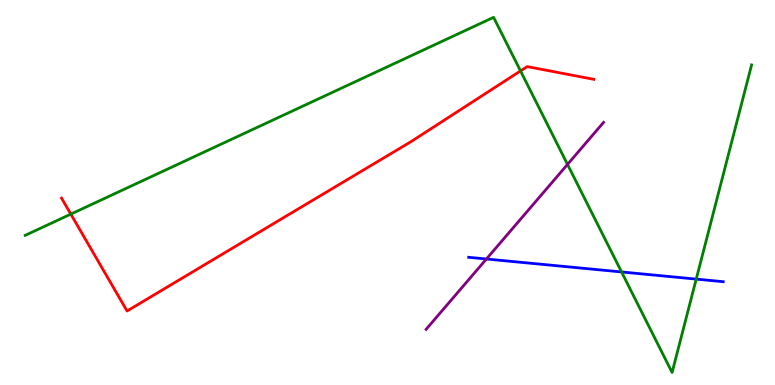[{'lines': ['blue', 'red'], 'intersections': []}, {'lines': ['green', 'red'], 'intersections': [{'x': 0.914, 'y': 4.44}, {'x': 6.72, 'y': 8.16}]}, {'lines': ['purple', 'red'], 'intersections': []}, {'lines': ['blue', 'green'], 'intersections': [{'x': 8.02, 'y': 2.94}, {'x': 8.98, 'y': 2.75}]}, {'lines': ['blue', 'purple'], 'intersections': [{'x': 6.28, 'y': 3.27}]}, {'lines': ['green', 'purple'], 'intersections': [{'x': 7.32, 'y': 5.73}]}]